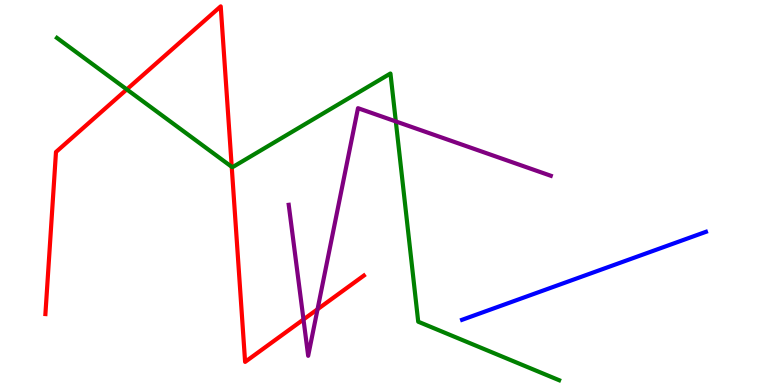[{'lines': ['blue', 'red'], 'intersections': []}, {'lines': ['green', 'red'], 'intersections': [{'x': 1.64, 'y': 7.68}, {'x': 2.99, 'y': 5.67}]}, {'lines': ['purple', 'red'], 'intersections': [{'x': 3.92, 'y': 1.7}, {'x': 4.1, 'y': 1.97}]}, {'lines': ['blue', 'green'], 'intersections': []}, {'lines': ['blue', 'purple'], 'intersections': []}, {'lines': ['green', 'purple'], 'intersections': [{'x': 5.11, 'y': 6.85}]}]